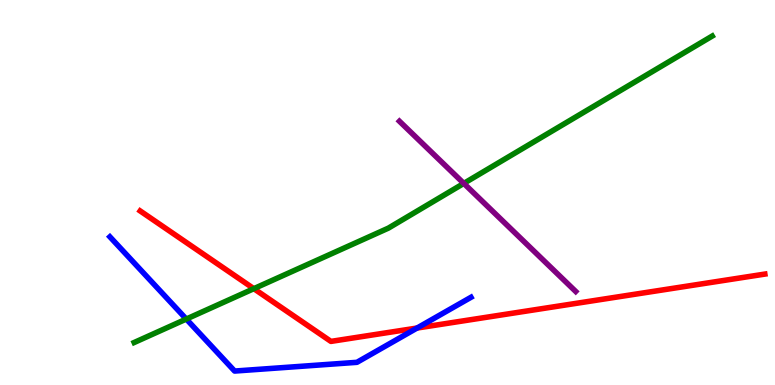[{'lines': ['blue', 'red'], 'intersections': [{'x': 5.38, 'y': 1.48}]}, {'lines': ['green', 'red'], 'intersections': [{'x': 3.28, 'y': 2.5}]}, {'lines': ['purple', 'red'], 'intersections': []}, {'lines': ['blue', 'green'], 'intersections': [{'x': 2.4, 'y': 1.71}]}, {'lines': ['blue', 'purple'], 'intersections': []}, {'lines': ['green', 'purple'], 'intersections': [{'x': 5.98, 'y': 5.24}]}]